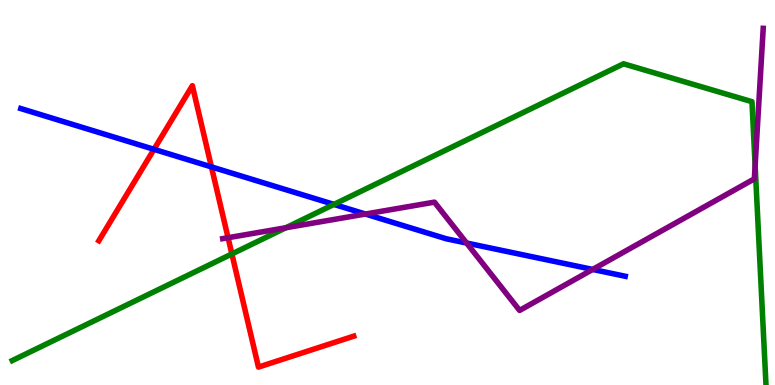[{'lines': ['blue', 'red'], 'intersections': [{'x': 1.99, 'y': 6.12}, {'x': 2.73, 'y': 5.66}]}, {'lines': ['green', 'red'], 'intersections': [{'x': 2.99, 'y': 3.4}]}, {'lines': ['purple', 'red'], 'intersections': [{'x': 2.94, 'y': 3.83}]}, {'lines': ['blue', 'green'], 'intersections': [{'x': 4.31, 'y': 4.69}]}, {'lines': ['blue', 'purple'], 'intersections': [{'x': 4.72, 'y': 4.44}, {'x': 6.02, 'y': 3.69}, {'x': 7.65, 'y': 3.0}]}, {'lines': ['green', 'purple'], 'intersections': [{'x': 3.69, 'y': 4.08}, {'x': 9.74, 'y': 5.7}]}]